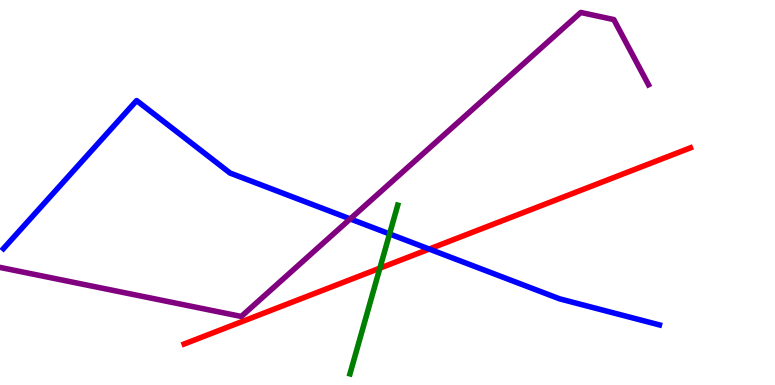[{'lines': ['blue', 'red'], 'intersections': [{'x': 5.54, 'y': 3.53}]}, {'lines': ['green', 'red'], 'intersections': [{'x': 4.9, 'y': 3.03}]}, {'lines': ['purple', 'red'], 'intersections': []}, {'lines': ['blue', 'green'], 'intersections': [{'x': 5.03, 'y': 3.92}]}, {'lines': ['blue', 'purple'], 'intersections': [{'x': 4.52, 'y': 4.31}]}, {'lines': ['green', 'purple'], 'intersections': []}]